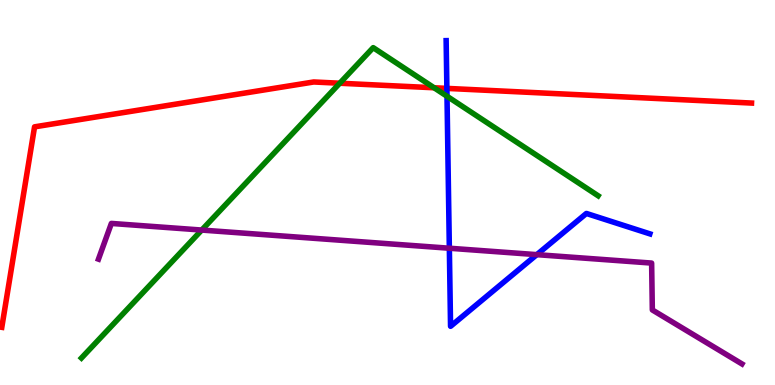[{'lines': ['blue', 'red'], 'intersections': [{'x': 5.77, 'y': 7.7}]}, {'lines': ['green', 'red'], 'intersections': [{'x': 4.38, 'y': 7.84}, {'x': 5.6, 'y': 7.72}]}, {'lines': ['purple', 'red'], 'intersections': []}, {'lines': ['blue', 'green'], 'intersections': [{'x': 5.77, 'y': 7.5}]}, {'lines': ['blue', 'purple'], 'intersections': [{'x': 5.8, 'y': 3.55}, {'x': 6.93, 'y': 3.39}]}, {'lines': ['green', 'purple'], 'intersections': [{'x': 2.6, 'y': 4.02}]}]